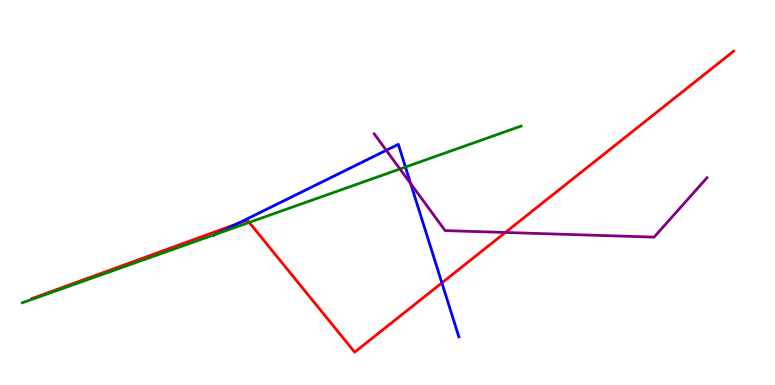[{'lines': ['blue', 'red'], 'intersections': [{'x': 3.06, 'y': 4.19}, {'x': 5.7, 'y': 2.65}]}, {'lines': ['green', 'red'], 'intersections': [{'x': 3.22, 'y': 4.22}]}, {'lines': ['purple', 'red'], 'intersections': [{'x': 6.52, 'y': 3.96}]}, {'lines': ['blue', 'green'], 'intersections': [{'x': 2.79, 'y': 3.92}, {'x': 5.23, 'y': 5.66}]}, {'lines': ['blue', 'purple'], 'intersections': [{'x': 4.98, 'y': 6.1}, {'x': 5.3, 'y': 5.23}]}, {'lines': ['green', 'purple'], 'intersections': [{'x': 5.16, 'y': 5.61}]}]